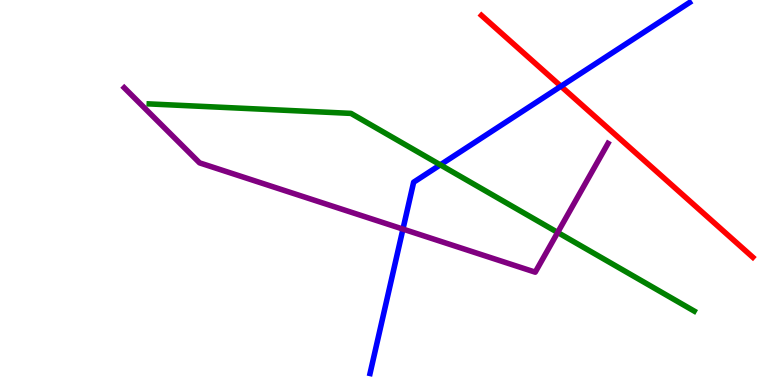[{'lines': ['blue', 'red'], 'intersections': [{'x': 7.24, 'y': 7.76}]}, {'lines': ['green', 'red'], 'intersections': []}, {'lines': ['purple', 'red'], 'intersections': []}, {'lines': ['blue', 'green'], 'intersections': [{'x': 5.68, 'y': 5.72}]}, {'lines': ['blue', 'purple'], 'intersections': [{'x': 5.2, 'y': 4.05}]}, {'lines': ['green', 'purple'], 'intersections': [{'x': 7.2, 'y': 3.96}]}]